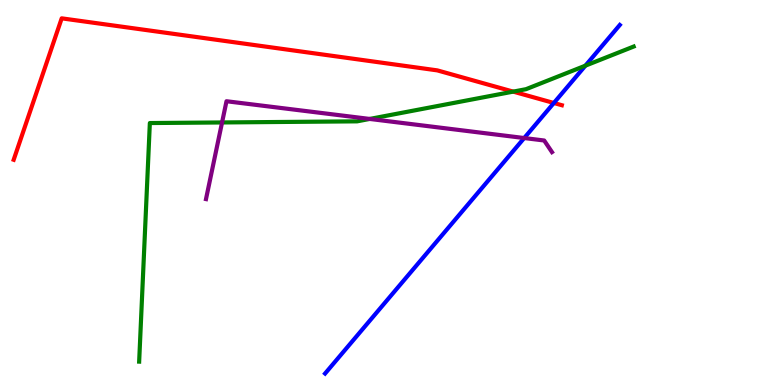[{'lines': ['blue', 'red'], 'intersections': [{'x': 7.15, 'y': 7.33}]}, {'lines': ['green', 'red'], 'intersections': [{'x': 6.62, 'y': 7.62}]}, {'lines': ['purple', 'red'], 'intersections': []}, {'lines': ['blue', 'green'], 'intersections': [{'x': 7.55, 'y': 8.29}]}, {'lines': ['blue', 'purple'], 'intersections': [{'x': 6.76, 'y': 6.41}]}, {'lines': ['green', 'purple'], 'intersections': [{'x': 2.87, 'y': 6.82}, {'x': 4.77, 'y': 6.91}]}]